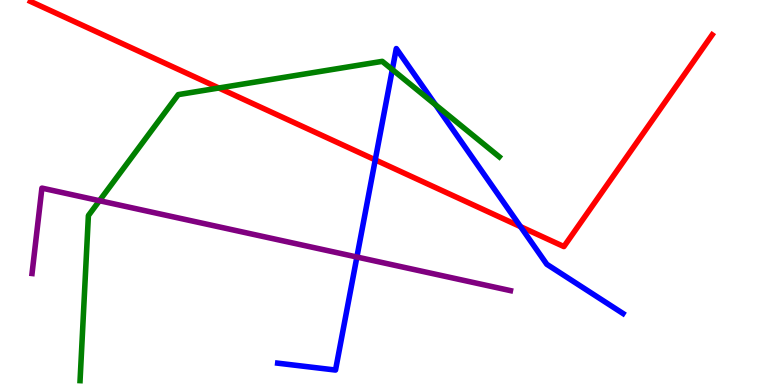[{'lines': ['blue', 'red'], 'intersections': [{'x': 4.84, 'y': 5.85}, {'x': 6.72, 'y': 4.11}]}, {'lines': ['green', 'red'], 'intersections': [{'x': 2.82, 'y': 7.71}]}, {'lines': ['purple', 'red'], 'intersections': []}, {'lines': ['blue', 'green'], 'intersections': [{'x': 5.06, 'y': 8.19}, {'x': 5.62, 'y': 7.28}]}, {'lines': ['blue', 'purple'], 'intersections': [{'x': 4.61, 'y': 3.32}]}, {'lines': ['green', 'purple'], 'intersections': [{'x': 1.28, 'y': 4.79}]}]